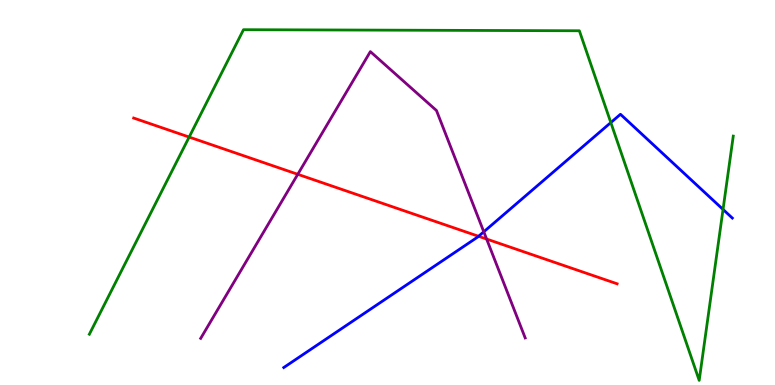[{'lines': ['blue', 'red'], 'intersections': [{'x': 6.17, 'y': 3.86}]}, {'lines': ['green', 'red'], 'intersections': [{'x': 2.44, 'y': 6.44}]}, {'lines': ['purple', 'red'], 'intersections': [{'x': 3.84, 'y': 5.47}, {'x': 6.28, 'y': 3.79}]}, {'lines': ['blue', 'green'], 'intersections': [{'x': 7.88, 'y': 6.82}, {'x': 9.33, 'y': 4.56}]}, {'lines': ['blue', 'purple'], 'intersections': [{'x': 6.24, 'y': 3.98}]}, {'lines': ['green', 'purple'], 'intersections': []}]